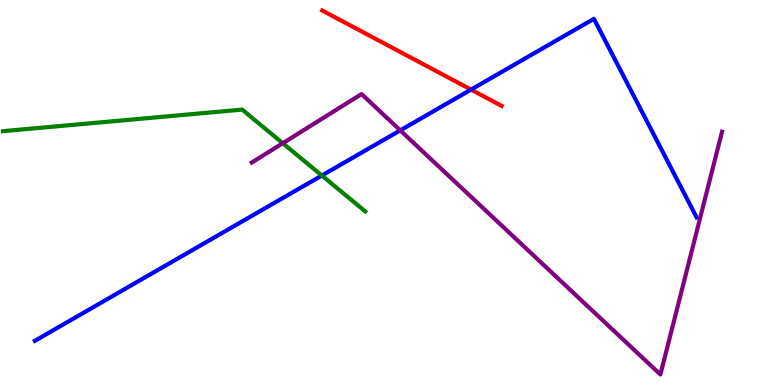[{'lines': ['blue', 'red'], 'intersections': [{'x': 6.08, 'y': 7.67}]}, {'lines': ['green', 'red'], 'intersections': []}, {'lines': ['purple', 'red'], 'intersections': []}, {'lines': ['blue', 'green'], 'intersections': [{'x': 4.15, 'y': 5.44}]}, {'lines': ['blue', 'purple'], 'intersections': [{'x': 5.16, 'y': 6.61}]}, {'lines': ['green', 'purple'], 'intersections': [{'x': 3.65, 'y': 6.28}]}]